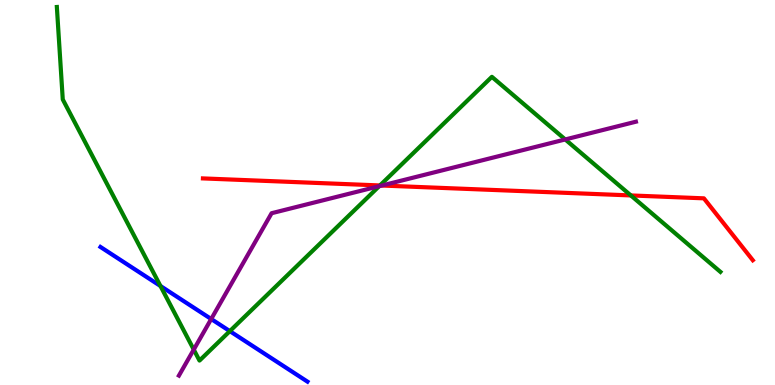[{'lines': ['blue', 'red'], 'intersections': []}, {'lines': ['green', 'red'], 'intersections': [{'x': 4.9, 'y': 5.18}, {'x': 8.14, 'y': 4.92}]}, {'lines': ['purple', 'red'], 'intersections': [{'x': 4.93, 'y': 5.18}]}, {'lines': ['blue', 'green'], 'intersections': [{'x': 2.07, 'y': 2.57}, {'x': 2.97, 'y': 1.4}]}, {'lines': ['blue', 'purple'], 'intersections': [{'x': 2.73, 'y': 1.71}]}, {'lines': ['green', 'purple'], 'intersections': [{'x': 2.5, 'y': 0.92}, {'x': 4.89, 'y': 5.16}, {'x': 7.29, 'y': 6.38}]}]